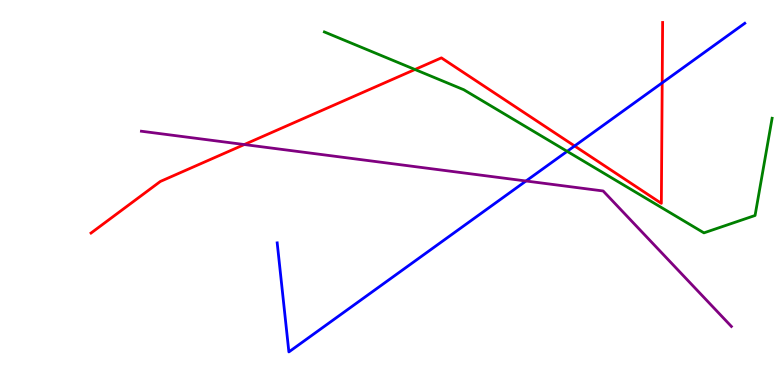[{'lines': ['blue', 'red'], 'intersections': [{'x': 7.41, 'y': 6.21}, {'x': 8.54, 'y': 7.85}]}, {'lines': ['green', 'red'], 'intersections': [{'x': 5.35, 'y': 8.19}]}, {'lines': ['purple', 'red'], 'intersections': [{'x': 3.15, 'y': 6.25}]}, {'lines': ['blue', 'green'], 'intersections': [{'x': 7.32, 'y': 6.07}]}, {'lines': ['blue', 'purple'], 'intersections': [{'x': 6.79, 'y': 5.3}]}, {'lines': ['green', 'purple'], 'intersections': []}]